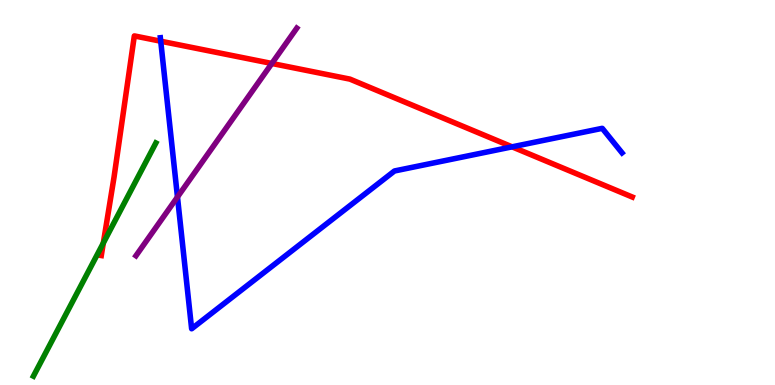[{'lines': ['blue', 'red'], 'intersections': [{'x': 2.07, 'y': 8.93}, {'x': 6.61, 'y': 6.19}]}, {'lines': ['green', 'red'], 'intersections': [{'x': 1.33, 'y': 3.69}]}, {'lines': ['purple', 'red'], 'intersections': [{'x': 3.51, 'y': 8.35}]}, {'lines': ['blue', 'green'], 'intersections': []}, {'lines': ['blue', 'purple'], 'intersections': [{'x': 2.29, 'y': 4.88}]}, {'lines': ['green', 'purple'], 'intersections': []}]